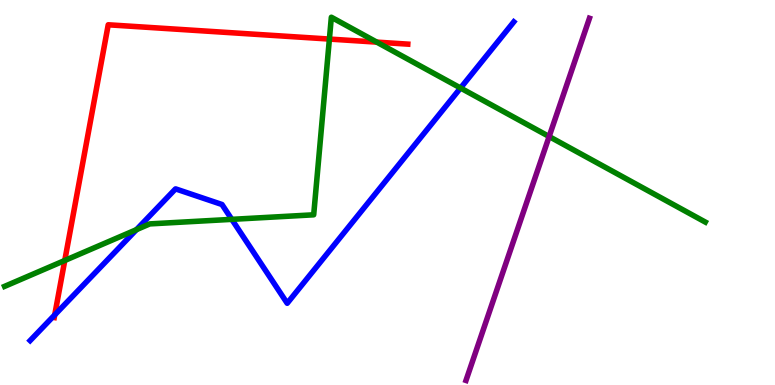[{'lines': ['blue', 'red'], 'intersections': [{'x': 0.706, 'y': 1.82}]}, {'lines': ['green', 'red'], 'intersections': [{'x': 0.836, 'y': 3.23}, {'x': 4.25, 'y': 8.99}, {'x': 4.86, 'y': 8.91}]}, {'lines': ['purple', 'red'], 'intersections': []}, {'lines': ['blue', 'green'], 'intersections': [{'x': 1.76, 'y': 4.04}, {'x': 2.99, 'y': 4.3}, {'x': 5.94, 'y': 7.71}]}, {'lines': ['blue', 'purple'], 'intersections': []}, {'lines': ['green', 'purple'], 'intersections': [{'x': 7.09, 'y': 6.45}]}]